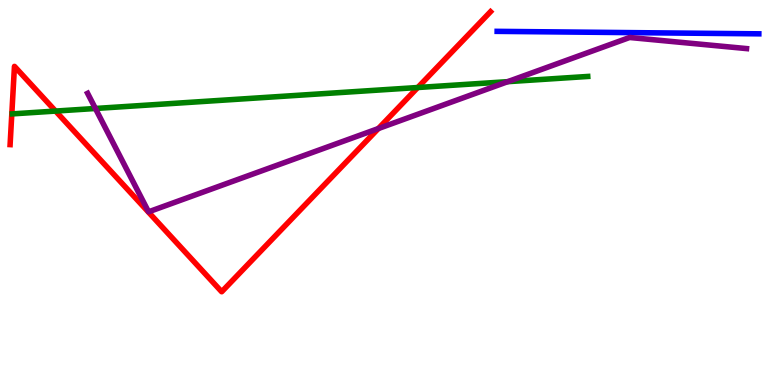[{'lines': ['blue', 'red'], 'intersections': []}, {'lines': ['green', 'red'], 'intersections': [{'x': 0.717, 'y': 7.11}, {'x': 5.39, 'y': 7.73}]}, {'lines': ['purple', 'red'], 'intersections': [{'x': 4.88, 'y': 6.66}]}, {'lines': ['blue', 'green'], 'intersections': []}, {'lines': ['blue', 'purple'], 'intersections': []}, {'lines': ['green', 'purple'], 'intersections': [{'x': 1.23, 'y': 7.18}, {'x': 6.55, 'y': 7.88}]}]